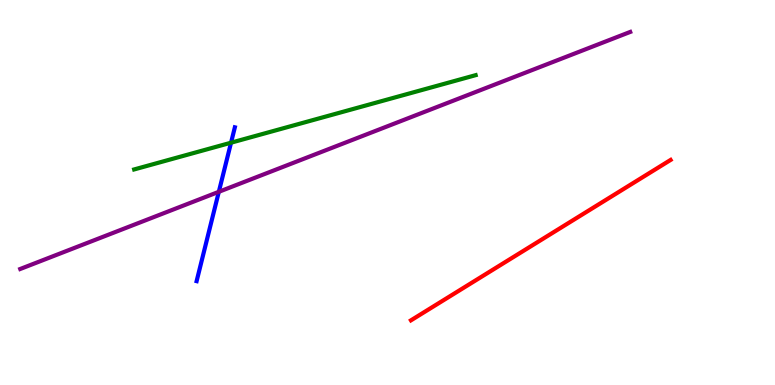[{'lines': ['blue', 'red'], 'intersections': []}, {'lines': ['green', 'red'], 'intersections': []}, {'lines': ['purple', 'red'], 'intersections': []}, {'lines': ['blue', 'green'], 'intersections': [{'x': 2.98, 'y': 6.29}]}, {'lines': ['blue', 'purple'], 'intersections': [{'x': 2.82, 'y': 5.02}]}, {'lines': ['green', 'purple'], 'intersections': []}]